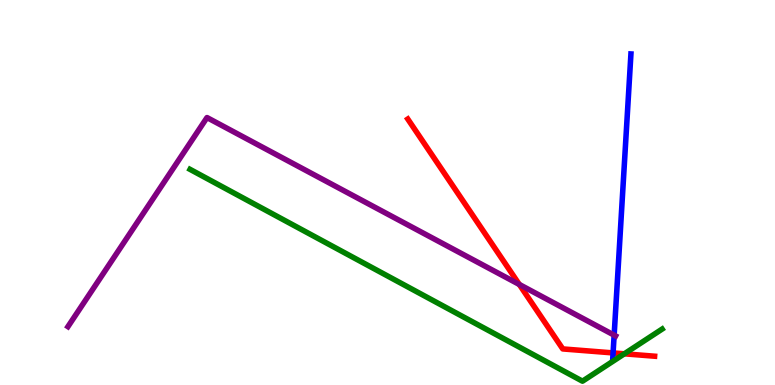[{'lines': ['blue', 'red'], 'intersections': [{'x': 7.91, 'y': 0.833}]}, {'lines': ['green', 'red'], 'intersections': [{'x': 8.06, 'y': 0.81}]}, {'lines': ['purple', 'red'], 'intersections': [{'x': 6.7, 'y': 2.61}]}, {'lines': ['blue', 'green'], 'intersections': []}, {'lines': ['blue', 'purple'], 'intersections': [{'x': 7.92, 'y': 1.29}]}, {'lines': ['green', 'purple'], 'intersections': []}]